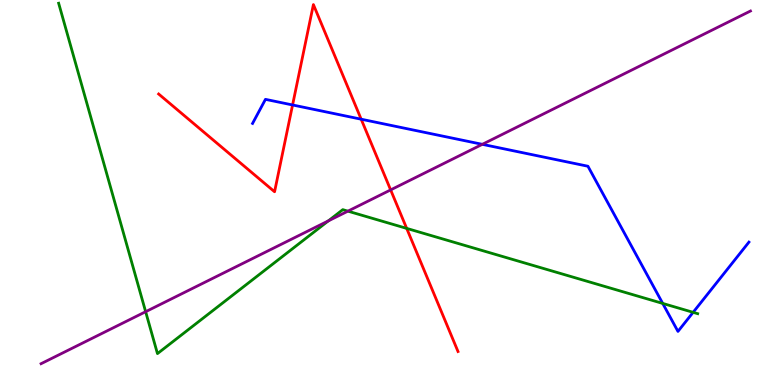[{'lines': ['blue', 'red'], 'intersections': [{'x': 3.78, 'y': 7.27}, {'x': 4.66, 'y': 6.9}]}, {'lines': ['green', 'red'], 'intersections': [{'x': 5.25, 'y': 4.07}]}, {'lines': ['purple', 'red'], 'intersections': [{'x': 5.04, 'y': 5.07}]}, {'lines': ['blue', 'green'], 'intersections': [{'x': 8.55, 'y': 2.12}, {'x': 8.94, 'y': 1.89}]}, {'lines': ['blue', 'purple'], 'intersections': [{'x': 6.22, 'y': 6.25}]}, {'lines': ['green', 'purple'], 'intersections': [{'x': 1.88, 'y': 1.9}, {'x': 4.24, 'y': 4.26}, {'x': 4.49, 'y': 4.52}]}]